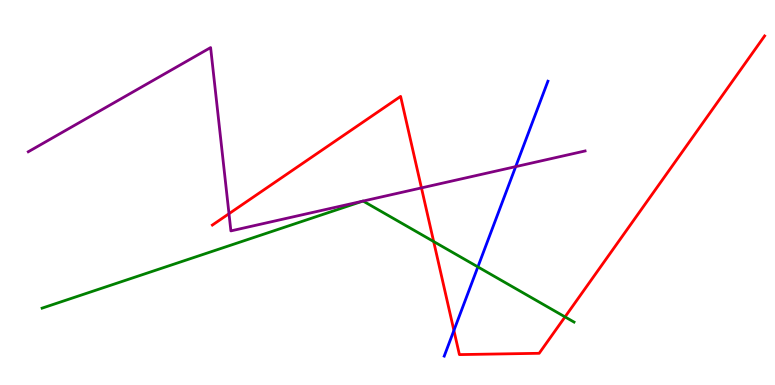[{'lines': ['blue', 'red'], 'intersections': [{'x': 5.86, 'y': 1.42}]}, {'lines': ['green', 'red'], 'intersections': [{'x': 5.6, 'y': 3.73}, {'x': 7.29, 'y': 1.77}]}, {'lines': ['purple', 'red'], 'intersections': [{'x': 2.95, 'y': 4.45}, {'x': 5.44, 'y': 5.12}]}, {'lines': ['blue', 'green'], 'intersections': [{'x': 6.17, 'y': 3.07}]}, {'lines': ['blue', 'purple'], 'intersections': [{'x': 6.65, 'y': 5.67}]}, {'lines': ['green', 'purple'], 'intersections': [{'x': 4.68, 'y': 4.78}, {'x': 4.69, 'y': 4.78}]}]